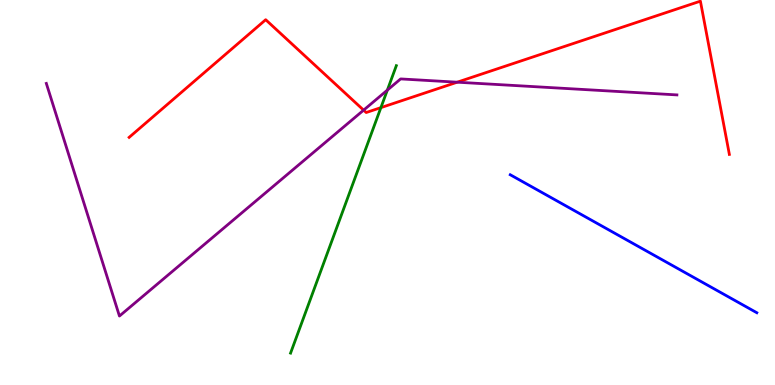[{'lines': ['blue', 'red'], 'intersections': []}, {'lines': ['green', 'red'], 'intersections': [{'x': 4.91, 'y': 7.2}]}, {'lines': ['purple', 'red'], 'intersections': [{'x': 4.69, 'y': 7.14}, {'x': 5.9, 'y': 7.87}]}, {'lines': ['blue', 'green'], 'intersections': []}, {'lines': ['blue', 'purple'], 'intersections': []}, {'lines': ['green', 'purple'], 'intersections': [{'x': 5.0, 'y': 7.66}]}]